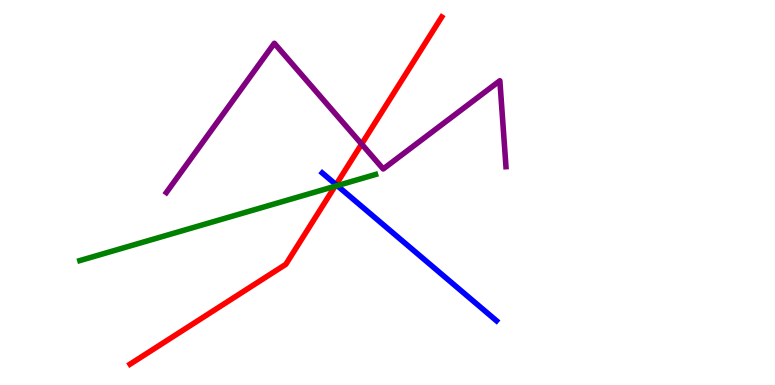[{'lines': ['blue', 'red'], 'intersections': [{'x': 4.34, 'y': 5.2}]}, {'lines': ['green', 'red'], 'intersections': [{'x': 4.32, 'y': 5.16}]}, {'lines': ['purple', 'red'], 'intersections': [{'x': 4.67, 'y': 6.26}]}, {'lines': ['blue', 'green'], 'intersections': [{'x': 4.35, 'y': 5.18}]}, {'lines': ['blue', 'purple'], 'intersections': []}, {'lines': ['green', 'purple'], 'intersections': []}]